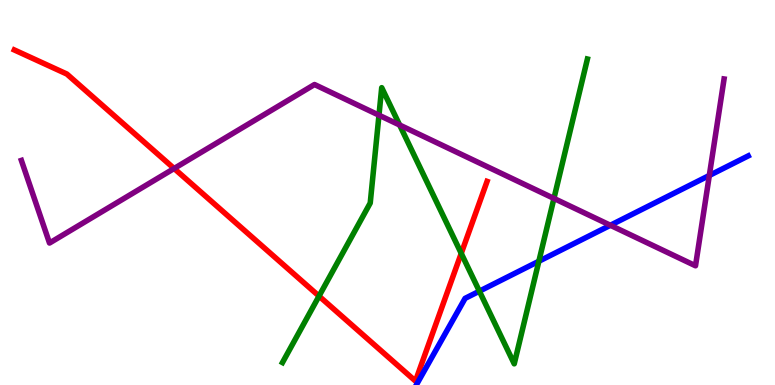[{'lines': ['blue', 'red'], 'intersections': []}, {'lines': ['green', 'red'], 'intersections': [{'x': 4.12, 'y': 2.31}, {'x': 5.95, 'y': 3.42}]}, {'lines': ['purple', 'red'], 'intersections': [{'x': 2.25, 'y': 5.62}]}, {'lines': ['blue', 'green'], 'intersections': [{'x': 6.19, 'y': 2.44}, {'x': 6.95, 'y': 3.21}]}, {'lines': ['blue', 'purple'], 'intersections': [{'x': 7.88, 'y': 4.15}, {'x': 9.15, 'y': 5.44}]}, {'lines': ['green', 'purple'], 'intersections': [{'x': 4.89, 'y': 7.01}, {'x': 5.16, 'y': 6.75}, {'x': 7.15, 'y': 4.85}]}]